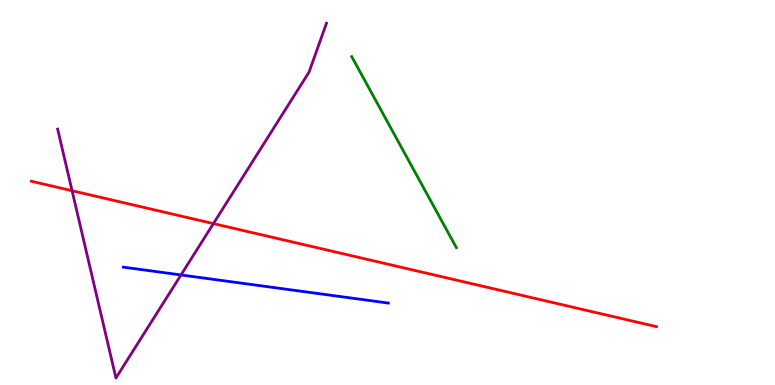[{'lines': ['blue', 'red'], 'intersections': []}, {'lines': ['green', 'red'], 'intersections': []}, {'lines': ['purple', 'red'], 'intersections': [{'x': 0.93, 'y': 5.05}, {'x': 2.75, 'y': 4.19}]}, {'lines': ['blue', 'green'], 'intersections': []}, {'lines': ['blue', 'purple'], 'intersections': [{'x': 2.34, 'y': 2.86}]}, {'lines': ['green', 'purple'], 'intersections': []}]